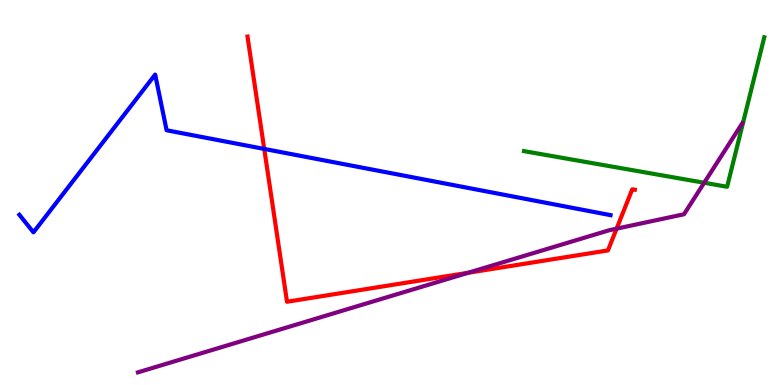[{'lines': ['blue', 'red'], 'intersections': [{'x': 3.41, 'y': 6.13}]}, {'lines': ['green', 'red'], 'intersections': []}, {'lines': ['purple', 'red'], 'intersections': [{'x': 6.04, 'y': 2.91}, {'x': 7.96, 'y': 4.06}]}, {'lines': ['blue', 'green'], 'intersections': []}, {'lines': ['blue', 'purple'], 'intersections': []}, {'lines': ['green', 'purple'], 'intersections': [{'x': 9.09, 'y': 5.25}]}]